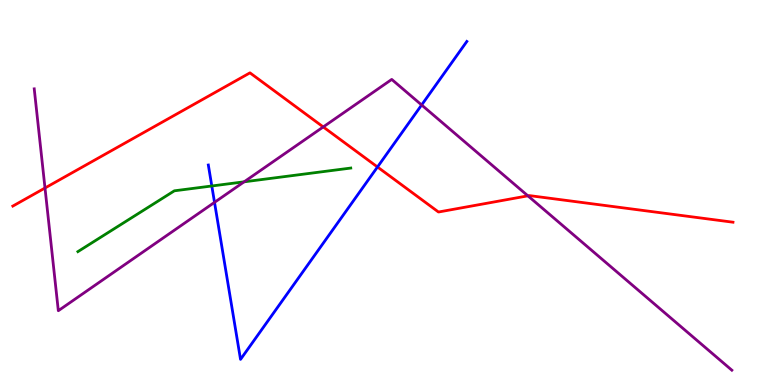[{'lines': ['blue', 'red'], 'intersections': [{'x': 4.87, 'y': 5.66}]}, {'lines': ['green', 'red'], 'intersections': []}, {'lines': ['purple', 'red'], 'intersections': [{'x': 0.581, 'y': 5.12}, {'x': 4.17, 'y': 6.7}, {'x': 6.81, 'y': 4.91}]}, {'lines': ['blue', 'green'], 'intersections': [{'x': 2.73, 'y': 5.17}]}, {'lines': ['blue', 'purple'], 'intersections': [{'x': 2.77, 'y': 4.74}, {'x': 5.44, 'y': 7.27}]}, {'lines': ['green', 'purple'], 'intersections': [{'x': 3.15, 'y': 5.28}]}]